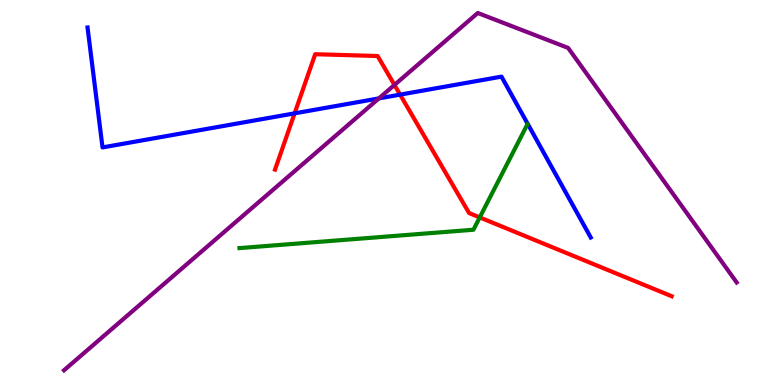[{'lines': ['blue', 'red'], 'intersections': [{'x': 3.8, 'y': 7.06}, {'x': 5.16, 'y': 7.54}]}, {'lines': ['green', 'red'], 'intersections': [{'x': 6.19, 'y': 4.35}]}, {'lines': ['purple', 'red'], 'intersections': [{'x': 5.09, 'y': 7.79}]}, {'lines': ['blue', 'green'], 'intersections': []}, {'lines': ['blue', 'purple'], 'intersections': [{'x': 4.89, 'y': 7.44}]}, {'lines': ['green', 'purple'], 'intersections': []}]